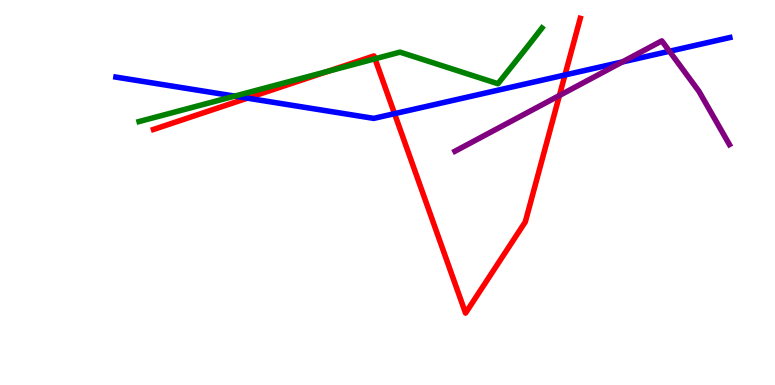[{'lines': ['blue', 'red'], 'intersections': [{'x': 3.19, 'y': 7.45}, {'x': 5.09, 'y': 7.05}, {'x': 7.29, 'y': 8.05}]}, {'lines': ['green', 'red'], 'intersections': [{'x': 4.23, 'y': 8.15}, {'x': 4.84, 'y': 8.47}]}, {'lines': ['purple', 'red'], 'intersections': [{'x': 7.22, 'y': 7.52}]}, {'lines': ['blue', 'green'], 'intersections': [{'x': 3.03, 'y': 7.5}]}, {'lines': ['blue', 'purple'], 'intersections': [{'x': 8.03, 'y': 8.39}, {'x': 8.64, 'y': 8.67}]}, {'lines': ['green', 'purple'], 'intersections': []}]